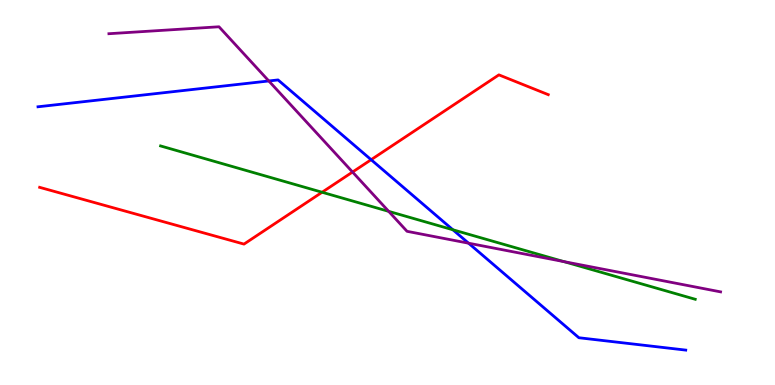[{'lines': ['blue', 'red'], 'intersections': [{'x': 4.79, 'y': 5.85}]}, {'lines': ['green', 'red'], 'intersections': [{'x': 4.16, 'y': 5.01}]}, {'lines': ['purple', 'red'], 'intersections': [{'x': 4.55, 'y': 5.53}]}, {'lines': ['blue', 'green'], 'intersections': [{'x': 5.84, 'y': 4.03}]}, {'lines': ['blue', 'purple'], 'intersections': [{'x': 3.47, 'y': 7.9}, {'x': 6.05, 'y': 3.68}]}, {'lines': ['green', 'purple'], 'intersections': [{'x': 5.02, 'y': 4.51}, {'x': 7.28, 'y': 3.2}]}]